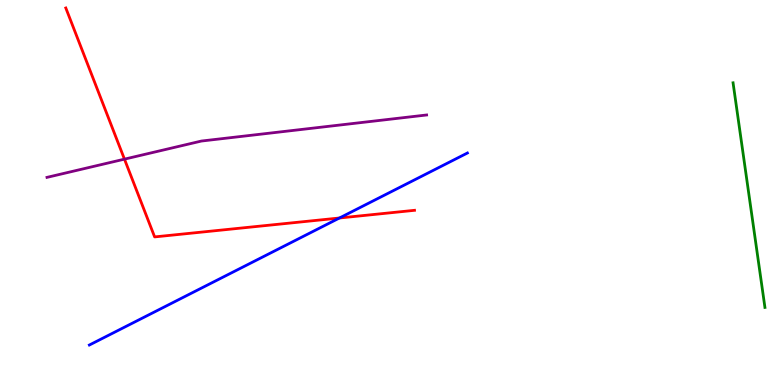[{'lines': ['blue', 'red'], 'intersections': [{'x': 4.38, 'y': 4.34}]}, {'lines': ['green', 'red'], 'intersections': []}, {'lines': ['purple', 'red'], 'intersections': [{'x': 1.61, 'y': 5.87}]}, {'lines': ['blue', 'green'], 'intersections': []}, {'lines': ['blue', 'purple'], 'intersections': []}, {'lines': ['green', 'purple'], 'intersections': []}]